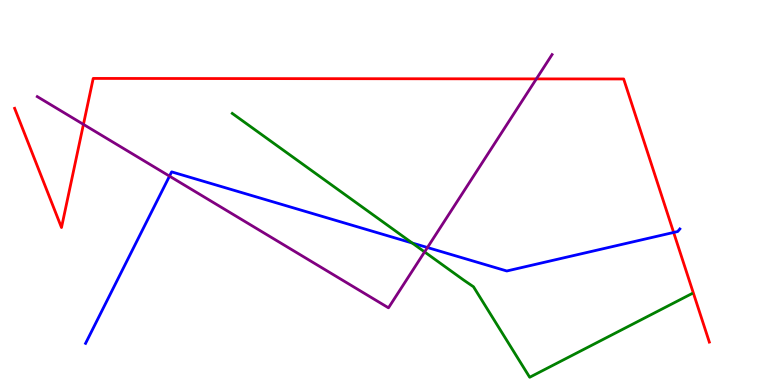[{'lines': ['blue', 'red'], 'intersections': [{'x': 8.69, 'y': 3.96}]}, {'lines': ['green', 'red'], 'intersections': []}, {'lines': ['purple', 'red'], 'intersections': [{'x': 1.08, 'y': 6.77}, {'x': 6.92, 'y': 7.95}]}, {'lines': ['blue', 'green'], 'intersections': [{'x': 5.32, 'y': 3.69}]}, {'lines': ['blue', 'purple'], 'intersections': [{'x': 2.19, 'y': 5.42}, {'x': 5.52, 'y': 3.57}]}, {'lines': ['green', 'purple'], 'intersections': [{'x': 5.48, 'y': 3.46}]}]